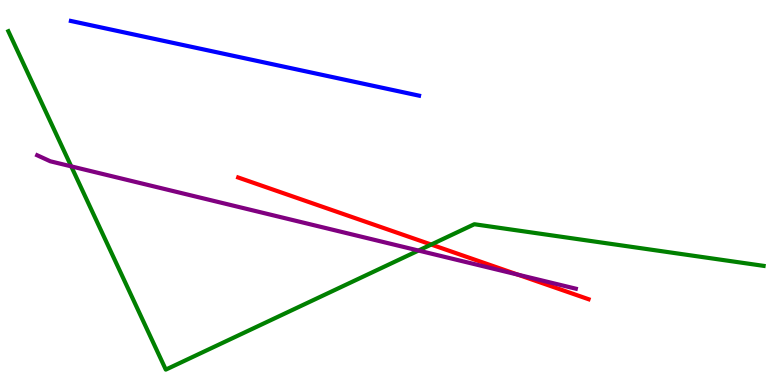[{'lines': ['blue', 'red'], 'intersections': []}, {'lines': ['green', 'red'], 'intersections': [{'x': 5.56, 'y': 3.65}]}, {'lines': ['purple', 'red'], 'intersections': [{'x': 6.68, 'y': 2.87}]}, {'lines': ['blue', 'green'], 'intersections': []}, {'lines': ['blue', 'purple'], 'intersections': []}, {'lines': ['green', 'purple'], 'intersections': [{'x': 0.919, 'y': 5.68}, {'x': 5.4, 'y': 3.49}]}]